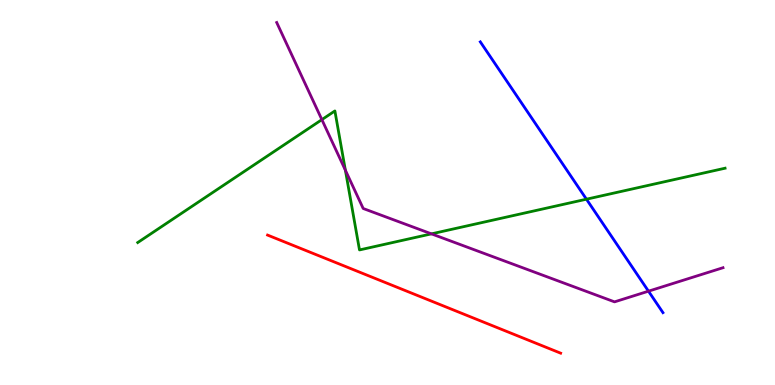[{'lines': ['blue', 'red'], 'intersections': []}, {'lines': ['green', 'red'], 'intersections': []}, {'lines': ['purple', 'red'], 'intersections': []}, {'lines': ['blue', 'green'], 'intersections': [{'x': 7.57, 'y': 4.83}]}, {'lines': ['blue', 'purple'], 'intersections': [{'x': 8.37, 'y': 2.44}]}, {'lines': ['green', 'purple'], 'intersections': [{'x': 4.15, 'y': 6.89}, {'x': 4.46, 'y': 5.58}, {'x': 5.57, 'y': 3.93}]}]